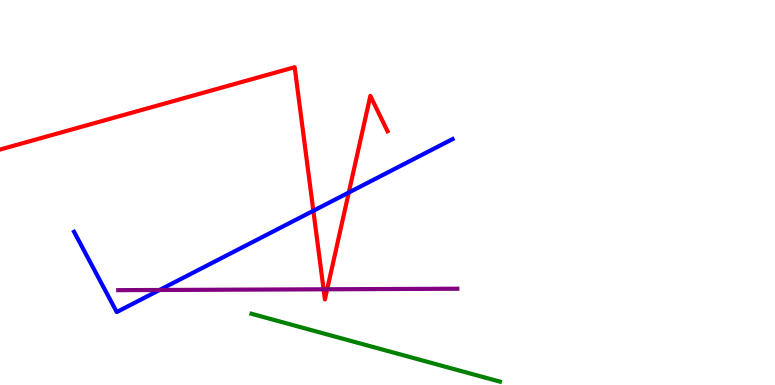[{'lines': ['blue', 'red'], 'intersections': [{'x': 4.04, 'y': 4.53}, {'x': 4.5, 'y': 5.0}]}, {'lines': ['green', 'red'], 'intersections': []}, {'lines': ['purple', 'red'], 'intersections': [{'x': 4.18, 'y': 2.49}, {'x': 4.22, 'y': 2.49}]}, {'lines': ['blue', 'green'], 'intersections': []}, {'lines': ['blue', 'purple'], 'intersections': [{'x': 2.06, 'y': 2.47}]}, {'lines': ['green', 'purple'], 'intersections': []}]